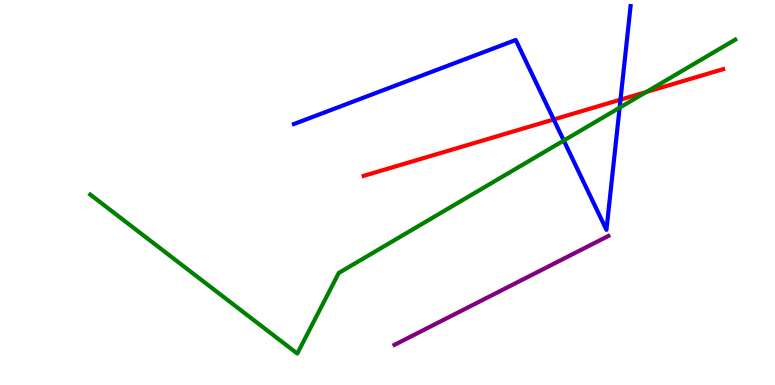[{'lines': ['blue', 'red'], 'intersections': [{'x': 7.14, 'y': 6.9}, {'x': 8.01, 'y': 7.41}]}, {'lines': ['green', 'red'], 'intersections': [{'x': 8.34, 'y': 7.61}]}, {'lines': ['purple', 'red'], 'intersections': []}, {'lines': ['blue', 'green'], 'intersections': [{'x': 7.27, 'y': 6.35}, {'x': 8.0, 'y': 7.2}]}, {'lines': ['blue', 'purple'], 'intersections': []}, {'lines': ['green', 'purple'], 'intersections': []}]